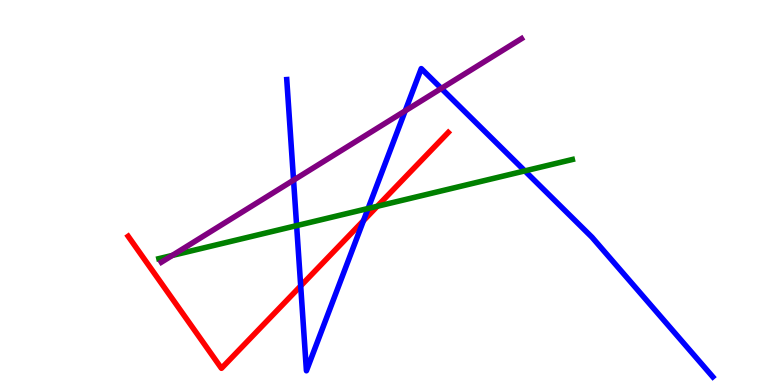[{'lines': ['blue', 'red'], 'intersections': [{'x': 3.88, 'y': 2.57}, {'x': 4.69, 'y': 4.27}]}, {'lines': ['green', 'red'], 'intersections': [{'x': 4.87, 'y': 4.64}]}, {'lines': ['purple', 'red'], 'intersections': []}, {'lines': ['blue', 'green'], 'intersections': [{'x': 3.83, 'y': 4.14}, {'x': 4.75, 'y': 4.58}, {'x': 6.77, 'y': 5.56}]}, {'lines': ['blue', 'purple'], 'intersections': [{'x': 3.79, 'y': 5.32}, {'x': 5.23, 'y': 7.12}, {'x': 5.69, 'y': 7.7}]}, {'lines': ['green', 'purple'], 'intersections': [{'x': 2.22, 'y': 3.37}]}]